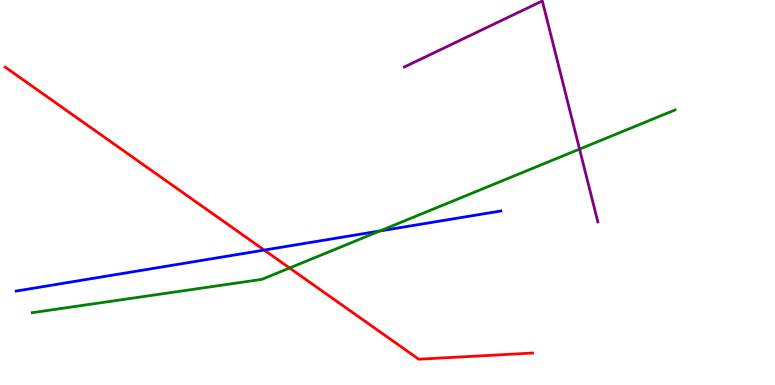[{'lines': ['blue', 'red'], 'intersections': [{'x': 3.41, 'y': 3.5}]}, {'lines': ['green', 'red'], 'intersections': [{'x': 3.74, 'y': 3.04}]}, {'lines': ['purple', 'red'], 'intersections': []}, {'lines': ['blue', 'green'], 'intersections': [{'x': 4.9, 'y': 4.0}]}, {'lines': ['blue', 'purple'], 'intersections': []}, {'lines': ['green', 'purple'], 'intersections': [{'x': 7.48, 'y': 6.13}]}]